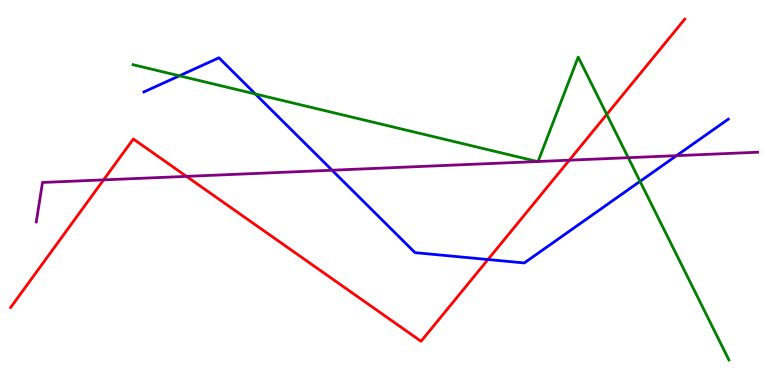[{'lines': ['blue', 'red'], 'intersections': [{'x': 6.3, 'y': 3.26}]}, {'lines': ['green', 'red'], 'intersections': [{'x': 7.83, 'y': 7.03}]}, {'lines': ['purple', 'red'], 'intersections': [{'x': 1.34, 'y': 5.33}, {'x': 2.41, 'y': 5.42}, {'x': 7.35, 'y': 5.84}]}, {'lines': ['blue', 'green'], 'intersections': [{'x': 2.31, 'y': 8.03}, {'x': 3.29, 'y': 7.56}, {'x': 8.26, 'y': 5.29}]}, {'lines': ['blue', 'purple'], 'intersections': [{'x': 4.28, 'y': 5.58}, {'x': 8.73, 'y': 5.96}]}, {'lines': ['green', 'purple'], 'intersections': [{'x': 6.94, 'y': 5.8}, {'x': 6.94, 'y': 5.8}, {'x': 8.11, 'y': 5.9}]}]